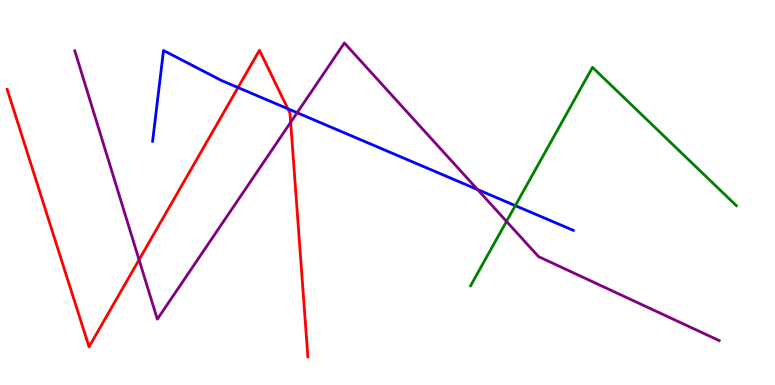[{'lines': ['blue', 'red'], 'intersections': [{'x': 3.07, 'y': 7.73}, {'x': 3.71, 'y': 7.17}]}, {'lines': ['green', 'red'], 'intersections': []}, {'lines': ['purple', 'red'], 'intersections': [{'x': 1.79, 'y': 3.25}, {'x': 3.75, 'y': 6.82}]}, {'lines': ['blue', 'green'], 'intersections': [{'x': 6.65, 'y': 4.66}]}, {'lines': ['blue', 'purple'], 'intersections': [{'x': 3.83, 'y': 7.07}, {'x': 6.16, 'y': 5.08}]}, {'lines': ['green', 'purple'], 'intersections': [{'x': 6.54, 'y': 4.25}]}]